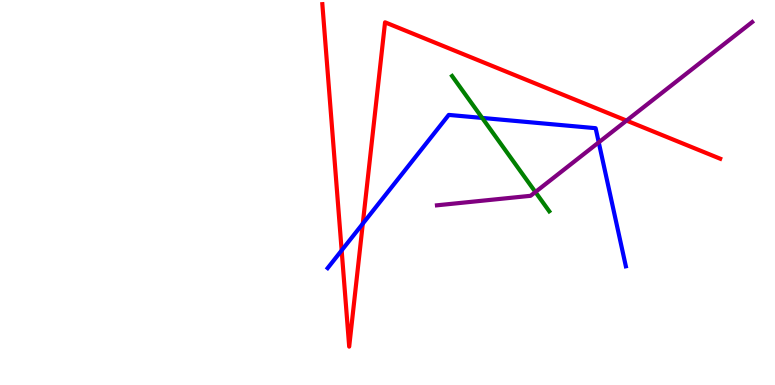[{'lines': ['blue', 'red'], 'intersections': [{'x': 4.41, 'y': 3.5}, {'x': 4.68, 'y': 4.19}]}, {'lines': ['green', 'red'], 'intersections': []}, {'lines': ['purple', 'red'], 'intersections': [{'x': 8.08, 'y': 6.87}]}, {'lines': ['blue', 'green'], 'intersections': [{'x': 6.22, 'y': 6.94}]}, {'lines': ['blue', 'purple'], 'intersections': [{'x': 7.73, 'y': 6.3}]}, {'lines': ['green', 'purple'], 'intersections': [{'x': 6.91, 'y': 5.01}]}]